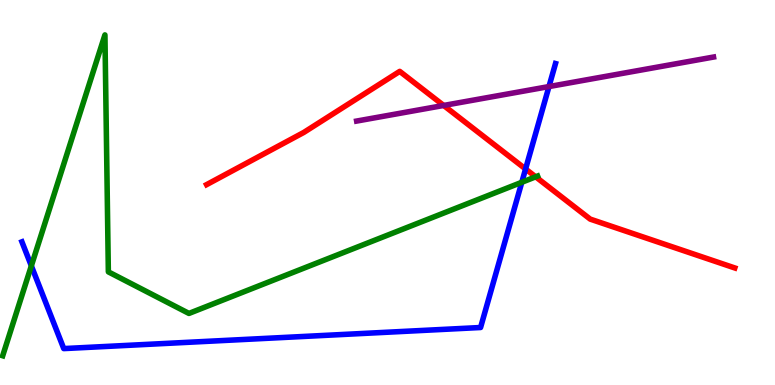[{'lines': ['blue', 'red'], 'intersections': [{'x': 6.78, 'y': 5.61}]}, {'lines': ['green', 'red'], 'intersections': [{'x': 6.91, 'y': 5.41}]}, {'lines': ['purple', 'red'], 'intersections': [{'x': 5.72, 'y': 7.26}]}, {'lines': ['blue', 'green'], 'intersections': [{'x': 0.404, 'y': 3.09}, {'x': 6.73, 'y': 5.27}]}, {'lines': ['blue', 'purple'], 'intersections': [{'x': 7.08, 'y': 7.75}]}, {'lines': ['green', 'purple'], 'intersections': []}]